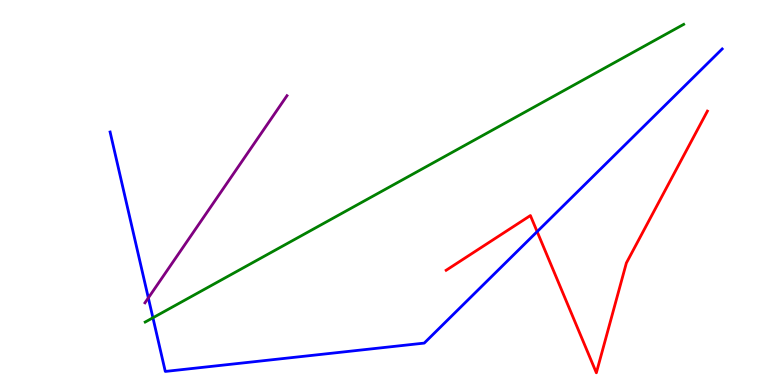[{'lines': ['blue', 'red'], 'intersections': [{'x': 6.93, 'y': 3.98}]}, {'lines': ['green', 'red'], 'intersections': []}, {'lines': ['purple', 'red'], 'intersections': []}, {'lines': ['blue', 'green'], 'intersections': [{'x': 1.97, 'y': 1.75}]}, {'lines': ['blue', 'purple'], 'intersections': [{'x': 1.91, 'y': 2.26}]}, {'lines': ['green', 'purple'], 'intersections': []}]